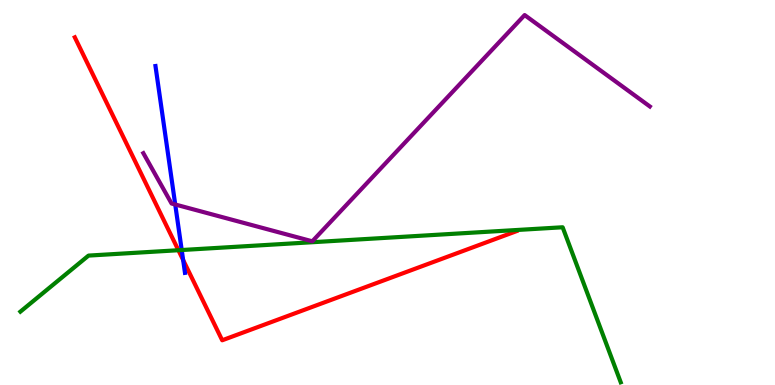[{'lines': ['blue', 'red'], 'intersections': [{'x': 2.36, 'y': 3.25}]}, {'lines': ['green', 'red'], 'intersections': [{'x': 2.3, 'y': 3.5}]}, {'lines': ['purple', 'red'], 'intersections': []}, {'lines': ['blue', 'green'], 'intersections': [{'x': 2.34, 'y': 3.51}]}, {'lines': ['blue', 'purple'], 'intersections': [{'x': 2.26, 'y': 4.69}]}, {'lines': ['green', 'purple'], 'intersections': []}]